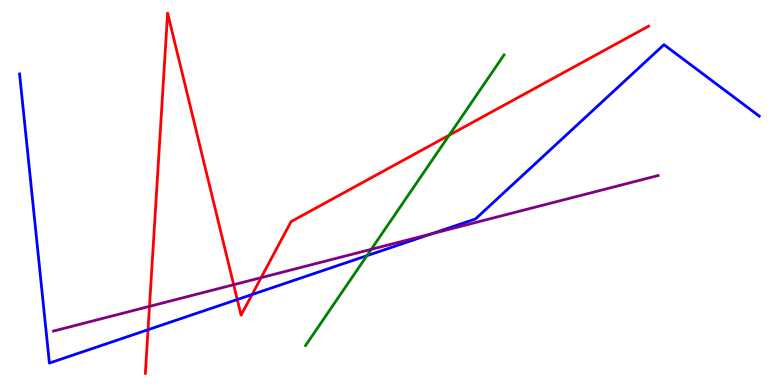[{'lines': ['blue', 'red'], 'intersections': [{'x': 1.91, 'y': 1.44}, {'x': 3.06, 'y': 2.22}, {'x': 3.25, 'y': 2.35}]}, {'lines': ['green', 'red'], 'intersections': [{'x': 5.8, 'y': 6.49}]}, {'lines': ['purple', 'red'], 'intersections': [{'x': 1.93, 'y': 2.04}, {'x': 3.02, 'y': 2.6}, {'x': 3.37, 'y': 2.79}]}, {'lines': ['blue', 'green'], 'intersections': [{'x': 4.73, 'y': 3.36}]}, {'lines': ['blue', 'purple'], 'intersections': [{'x': 5.57, 'y': 3.93}]}, {'lines': ['green', 'purple'], 'intersections': [{'x': 4.79, 'y': 3.52}]}]